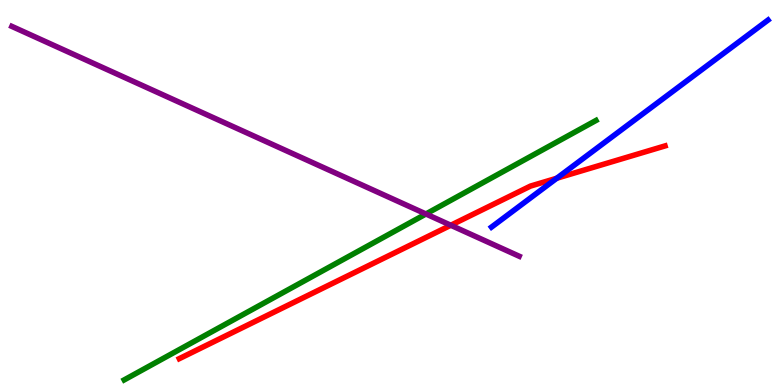[{'lines': ['blue', 'red'], 'intersections': [{'x': 7.18, 'y': 5.37}]}, {'lines': ['green', 'red'], 'intersections': []}, {'lines': ['purple', 'red'], 'intersections': [{'x': 5.82, 'y': 4.15}]}, {'lines': ['blue', 'green'], 'intersections': []}, {'lines': ['blue', 'purple'], 'intersections': []}, {'lines': ['green', 'purple'], 'intersections': [{'x': 5.5, 'y': 4.44}]}]